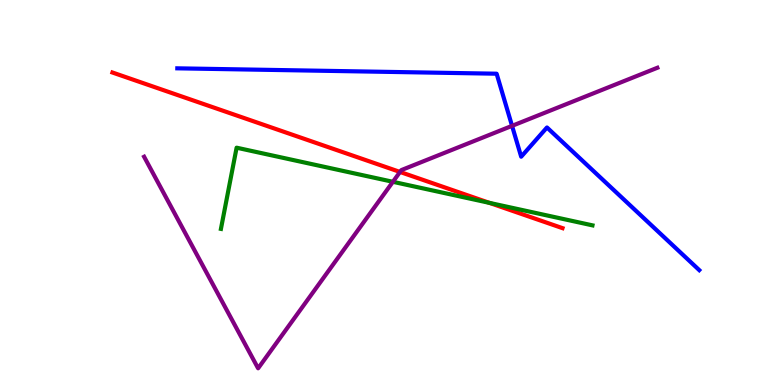[{'lines': ['blue', 'red'], 'intersections': []}, {'lines': ['green', 'red'], 'intersections': [{'x': 6.31, 'y': 4.73}]}, {'lines': ['purple', 'red'], 'intersections': [{'x': 5.16, 'y': 5.53}]}, {'lines': ['blue', 'green'], 'intersections': []}, {'lines': ['blue', 'purple'], 'intersections': [{'x': 6.61, 'y': 6.73}]}, {'lines': ['green', 'purple'], 'intersections': [{'x': 5.07, 'y': 5.28}]}]